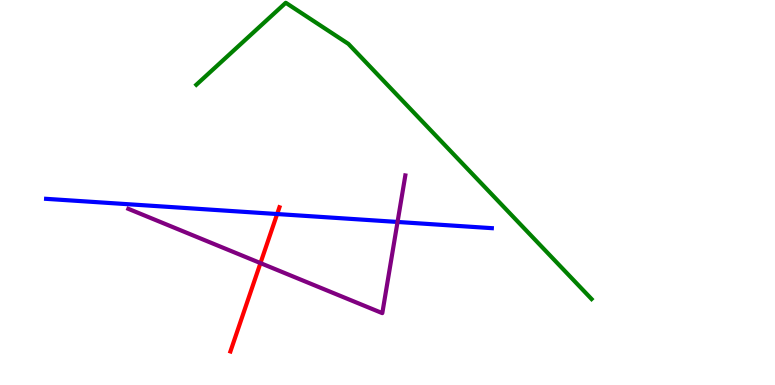[{'lines': ['blue', 'red'], 'intersections': [{'x': 3.58, 'y': 4.44}]}, {'lines': ['green', 'red'], 'intersections': []}, {'lines': ['purple', 'red'], 'intersections': [{'x': 3.36, 'y': 3.17}]}, {'lines': ['blue', 'green'], 'intersections': []}, {'lines': ['blue', 'purple'], 'intersections': [{'x': 5.13, 'y': 4.23}]}, {'lines': ['green', 'purple'], 'intersections': []}]